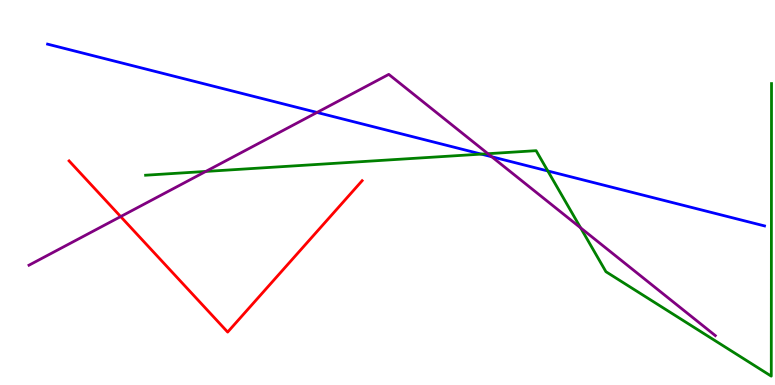[{'lines': ['blue', 'red'], 'intersections': []}, {'lines': ['green', 'red'], 'intersections': []}, {'lines': ['purple', 'red'], 'intersections': [{'x': 1.56, 'y': 4.37}]}, {'lines': ['blue', 'green'], 'intersections': [{'x': 6.21, 'y': 6.0}, {'x': 7.07, 'y': 5.56}]}, {'lines': ['blue', 'purple'], 'intersections': [{'x': 4.09, 'y': 7.08}, {'x': 6.35, 'y': 5.93}]}, {'lines': ['green', 'purple'], 'intersections': [{'x': 2.66, 'y': 5.55}, {'x': 6.3, 'y': 6.01}, {'x': 7.49, 'y': 4.08}]}]